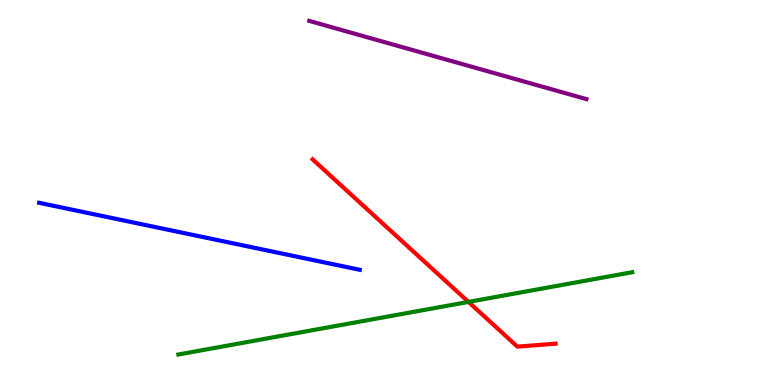[{'lines': ['blue', 'red'], 'intersections': []}, {'lines': ['green', 'red'], 'intersections': [{'x': 6.04, 'y': 2.16}]}, {'lines': ['purple', 'red'], 'intersections': []}, {'lines': ['blue', 'green'], 'intersections': []}, {'lines': ['blue', 'purple'], 'intersections': []}, {'lines': ['green', 'purple'], 'intersections': []}]